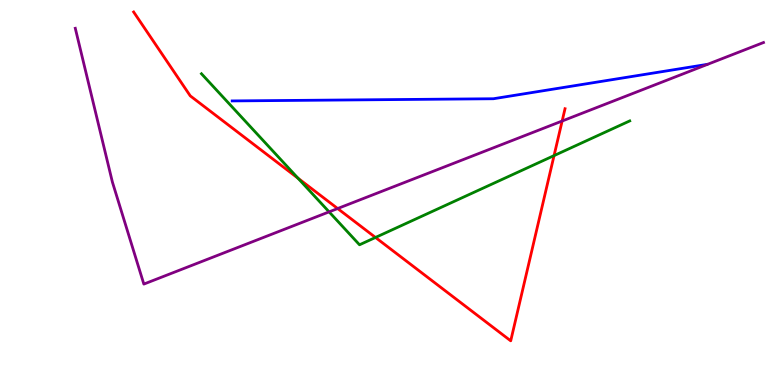[{'lines': ['blue', 'red'], 'intersections': []}, {'lines': ['green', 'red'], 'intersections': [{'x': 3.85, 'y': 5.37}, {'x': 4.85, 'y': 3.83}, {'x': 7.15, 'y': 5.96}]}, {'lines': ['purple', 'red'], 'intersections': [{'x': 4.36, 'y': 4.58}, {'x': 7.25, 'y': 6.86}]}, {'lines': ['blue', 'green'], 'intersections': []}, {'lines': ['blue', 'purple'], 'intersections': []}, {'lines': ['green', 'purple'], 'intersections': [{'x': 4.25, 'y': 4.5}]}]